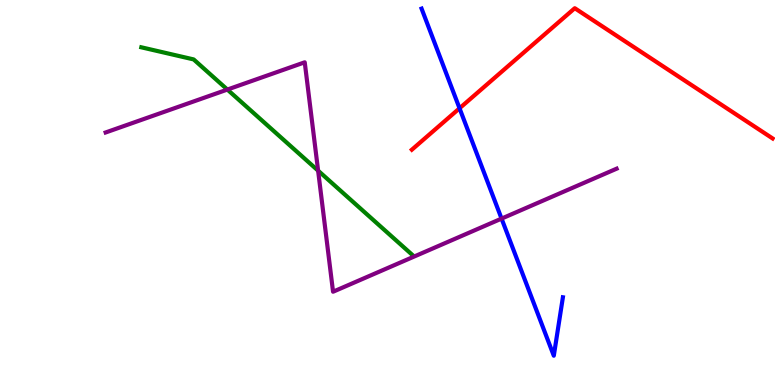[{'lines': ['blue', 'red'], 'intersections': [{'x': 5.93, 'y': 7.19}]}, {'lines': ['green', 'red'], 'intersections': []}, {'lines': ['purple', 'red'], 'intersections': []}, {'lines': ['blue', 'green'], 'intersections': []}, {'lines': ['blue', 'purple'], 'intersections': [{'x': 6.47, 'y': 4.32}]}, {'lines': ['green', 'purple'], 'intersections': [{'x': 2.93, 'y': 7.67}, {'x': 4.1, 'y': 5.57}]}]